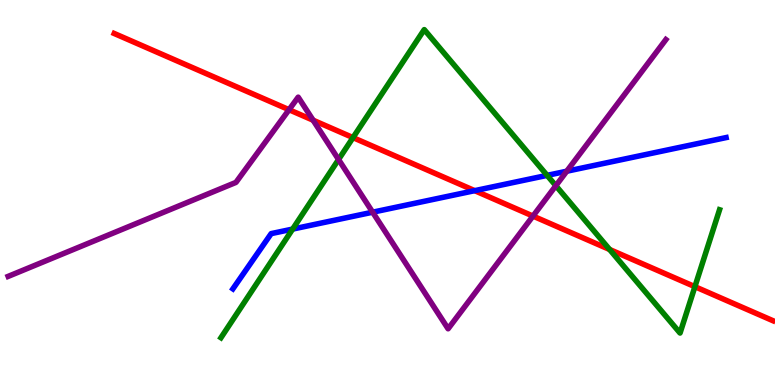[{'lines': ['blue', 'red'], 'intersections': [{'x': 6.13, 'y': 5.05}]}, {'lines': ['green', 'red'], 'intersections': [{'x': 4.55, 'y': 6.43}, {'x': 7.87, 'y': 3.52}, {'x': 8.97, 'y': 2.55}]}, {'lines': ['purple', 'red'], 'intersections': [{'x': 3.73, 'y': 7.15}, {'x': 4.04, 'y': 6.88}, {'x': 6.88, 'y': 4.39}]}, {'lines': ['blue', 'green'], 'intersections': [{'x': 3.78, 'y': 4.05}, {'x': 7.06, 'y': 5.44}]}, {'lines': ['blue', 'purple'], 'intersections': [{'x': 4.81, 'y': 4.49}, {'x': 7.31, 'y': 5.55}]}, {'lines': ['green', 'purple'], 'intersections': [{'x': 4.37, 'y': 5.86}, {'x': 7.17, 'y': 5.18}]}]